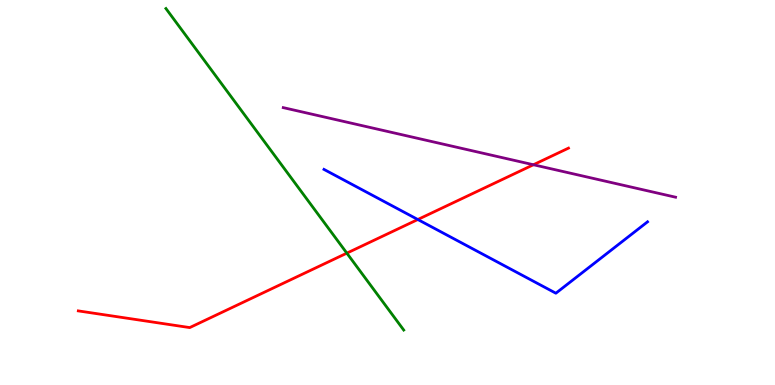[{'lines': ['blue', 'red'], 'intersections': [{'x': 5.39, 'y': 4.3}]}, {'lines': ['green', 'red'], 'intersections': [{'x': 4.48, 'y': 3.42}]}, {'lines': ['purple', 'red'], 'intersections': [{'x': 6.88, 'y': 5.72}]}, {'lines': ['blue', 'green'], 'intersections': []}, {'lines': ['blue', 'purple'], 'intersections': []}, {'lines': ['green', 'purple'], 'intersections': []}]